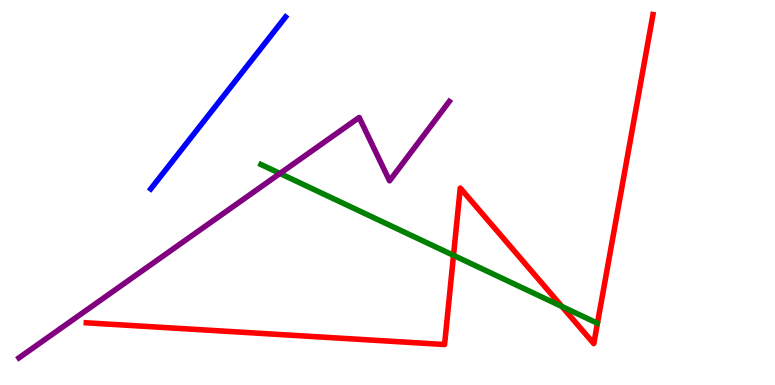[{'lines': ['blue', 'red'], 'intersections': []}, {'lines': ['green', 'red'], 'intersections': [{'x': 5.85, 'y': 3.37}, {'x': 7.25, 'y': 2.04}]}, {'lines': ['purple', 'red'], 'intersections': []}, {'lines': ['blue', 'green'], 'intersections': []}, {'lines': ['blue', 'purple'], 'intersections': []}, {'lines': ['green', 'purple'], 'intersections': [{'x': 3.61, 'y': 5.49}]}]